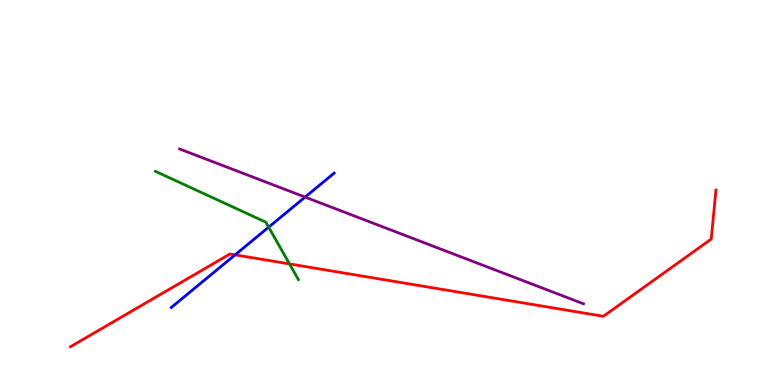[{'lines': ['blue', 'red'], 'intersections': [{'x': 3.03, 'y': 3.38}]}, {'lines': ['green', 'red'], 'intersections': [{'x': 3.74, 'y': 3.14}]}, {'lines': ['purple', 'red'], 'intersections': []}, {'lines': ['blue', 'green'], 'intersections': [{'x': 3.47, 'y': 4.1}]}, {'lines': ['blue', 'purple'], 'intersections': [{'x': 3.94, 'y': 4.88}]}, {'lines': ['green', 'purple'], 'intersections': []}]